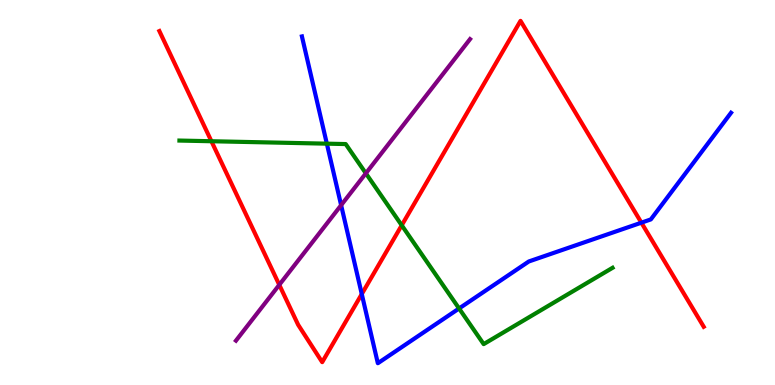[{'lines': ['blue', 'red'], 'intersections': [{'x': 4.67, 'y': 2.36}, {'x': 8.28, 'y': 4.22}]}, {'lines': ['green', 'red'], 'intersections': [{'x': 2.73, 'y': 6.33}, {'x': 5.18, 'y': 4.15}]}, {'lines': ['purple', 'red'], 'intersections': [{'x': 3.6, 'y': 2.6}]}, {'lines': ['blue', 'green'], 'intersections': [{'x': 4.22, 'y': 6.27}, {'x': 5.92, 'y': 1.99}]}, {'lines': ['blue', 'purple'], 'intersections': [{'x': 4.4, 'y': 4.67}]}, {'lines': ['green', 'purple'], 'intersections': [{'x': 4.72, 'y': 5.5}]}]